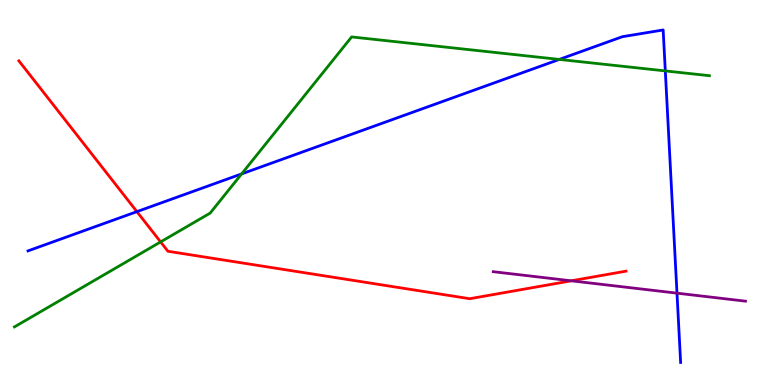[{'lines': ['blue', 'red'], 'intersections': [{'x': 1.77, 'y': 4.5}]}, {'lines': ['green', 'red'], 'intersections': [{'x': 2.07, 'y': 3.72}]}, {'lines': ['purple', 'red'], 'intersections': [{'x': 7.37, 'y': 2.71}]}, {'lines': ['blue', 'green'], 'intersections': [{'x': 3.12, 'y': 5.48}, {'x': 7.22, 'y': 8.46}, {'x': 8.58, 'y': 8.16}]}, {'lines': ['blue', 'purple'], 'intersections': [{'x': 8.74, 'y': 2.39}]}, {'lines': ['green', 'purple'], 'intersections': []}]